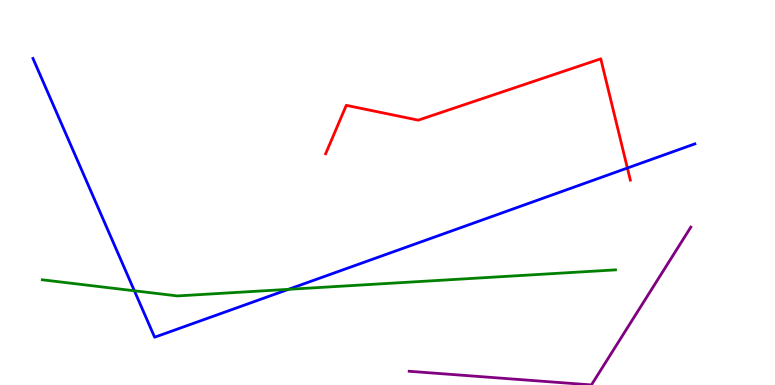[{'lines': ['blue', 'red'], 'intersections': [{'x': 8.1, 'y': 5.64}]}, {'lines': ['green', 'red'], 'intersections': []}, {'lines': ['purple', 'red'], 'intersections': []}, {'lines': ['blue', 'green'], 'intersections': [{'x': 1.73, 'y': 2.45}, {'x': 3.72, 'y': 2.48}]}, {'lines': ['blue', 'purple'], 'intersections': []}, {'lines': ['green', 'purple'], 'intersections': []}]